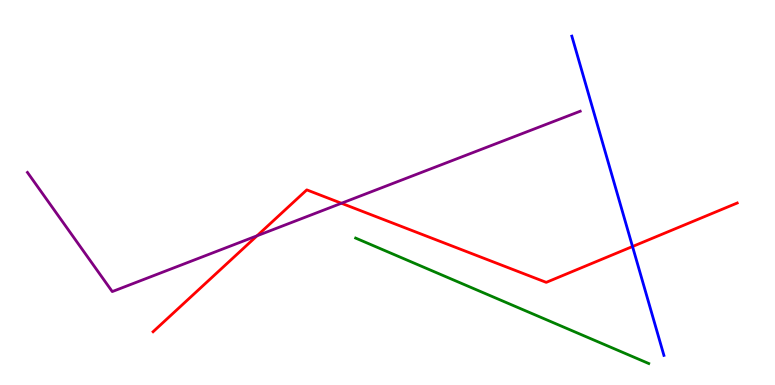[{'lines': ['blue', 'red'], 'intersections': [{'x': 8.16, 'y': 3.6}]}, {'lines': ['green', 'red'], 'intersections': []}, {'lines': ['purple', 'red'], 'intersections': [{'x': 3.32, 'y': 3.88}, {'x': 4.41, 'y': 4.72}]}, {'lines': ['blue', 'green'], 'intersections': []}, {'lines': ['blue', 'purple'], 'intersections': []}, {'lines': ['green', 'purple'], 'intersections': []}]